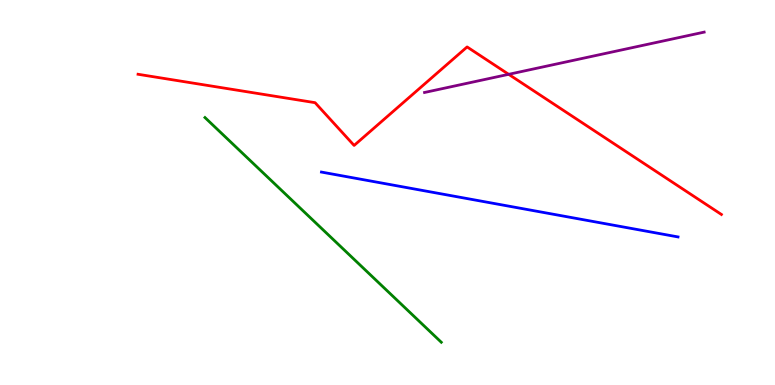[{'lines': ['blue', 'red'], 'intersections': []}, {'lines': ['green', 'red'], 'intersections': []}, {'lines': ['purple', 'red'], 'intersections': [{'x': 6.56, 'y': 8.07}]}, {'lines': ['blue', 'green'], 'intersections': []}, {'lines': ['blue', 'purple'], 'intersections': []}, {'lines': ['green', 'purple'], 'intersections': []}]